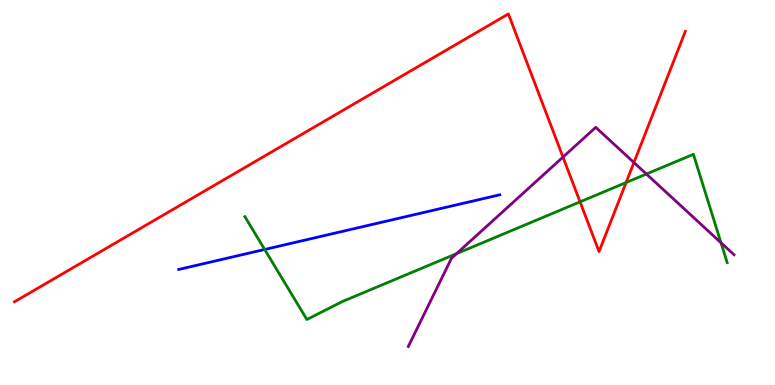[{'lines': ['blue', 'red'], 'intersections': []}, {'lines': ['green', 'red'], 'intersections': [{'x': 7.48, 'y': 4.76}, {'x': 8.08, 'y': 5.26}]}, {'lines': ['purple', 'red'], 'intersections': [{'x': 7.26, 'y': 5.92}, {'x': 8.18, 'y': 5.78}]}, {'lines': ['blue', 'green'], 'intersections': [{'x': 3.42, 'y': 3.52}]}, {'lines': ['blue', 'purple'], 'intersections': []}, {'lines': ['green', 'purple'], 'intersections': [{'x': 5.89, 'y': 3.41}, {'x': 8.34, 'y': 5.48}, {'x': 9.3, 'y': 3.7}]}]